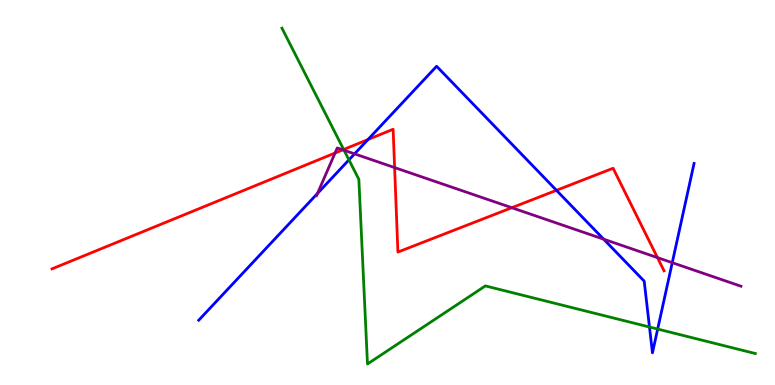[{'lines': ['blue', 'red'], 'intersections': [{'x': 4.75, 'y': 6.38}, {'x': 7.18, 'y': 5.06}]}, {'lines': ['green', 'red'], 'intersections': [{'x': 4.43, 'y': 6.12}]}, {'lines': ['purple', 'red'], 'intersections': [{'x': 4.32, 'y': 6.03}, {'x': 4.42, 'y': 6.11}, {'x': 5.09, 'y': 5.65}, {'x': 6.6, 'y': 4.6}, {'x': 8.48, 'y': 3.31}]}, {'lines': ['blue', 'green'], 'intersections': [{'x': 4.5, 'y': 5.85}, {'x': 8.38, 'y': 1.51}, {'x': 8.49, 'y': 1.45}]}, {'lines': ['blue', 'purple'], 'intersections': [{'x': 4.1, 'y': 4.98}, {'x': 4.58, 'y': 6.0}, {'x': 7.79, 'y': 3.79}, {'x': 8.67, 'y': 3.18}]}, {'lines': ['green', 'purple'], 'intersections': [{'x': 4.44, 'y': 6.1}]}]